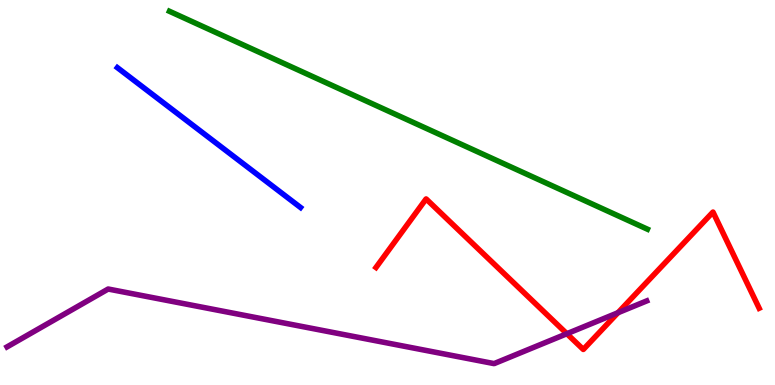[{'lines': ['blue', 'red'], 'intersections': []}, {'lines': ['green', 'red'], 'intersections': []}, {'lines': ['purple', 'red'], 'intersections': [{'x': 7.31, 'y': 1.33}, {'x': 7.97, 'y': 1.88}]}, {'lines': ['blue', 'green'], 'intersections': []}, {'lines': ['blue', 'purple'], 'intersections': []}, {'lines': ['green', 'purple'], 'intersections': []}]